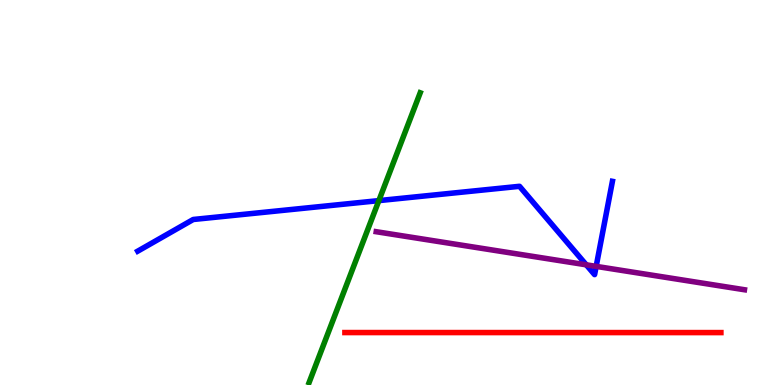[{'lines': ['blue', 'red'], 'intersections': []}, {'lines': ['green', 'red'], 'intersections': []}, {'lines': ['purple', 'red'], 'intersections': []}, {'lines': ['blue', 'green'], 'intersections': [{'x': 4.89, 'y': 4.79}]}, {'lines': ['blue', 'purple'], 'intersections': [{'x': 7.56, 'y': 3.12}, {'x': 7.69, 'y': 3.08}]}, {'lines': ['green', 'purple'], 'intersections': []}]